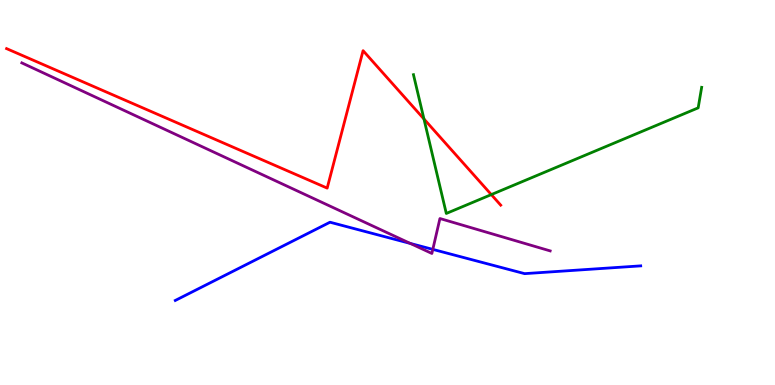[{'lines': ['blue', 'red'], 'intersections': []}, {'lines': ['green', 'red'], 'intersections': [{'x': 5.47, 'y': 6.91}, {'x': 6.34, 'y': 4.95}]}, {'lines': ['purple', 'red'], 'intersections': []}, {'lines': ['blue', 'green'], 'intersections': []}, {'lines': ['blue', 'purple'], 'intersections': [{'x': 5.29, 'y': 3.68}, {'x': 5.58, 'y': 3.52}]}, {'lines': ['green', 'purple'], 'intersections': []}]